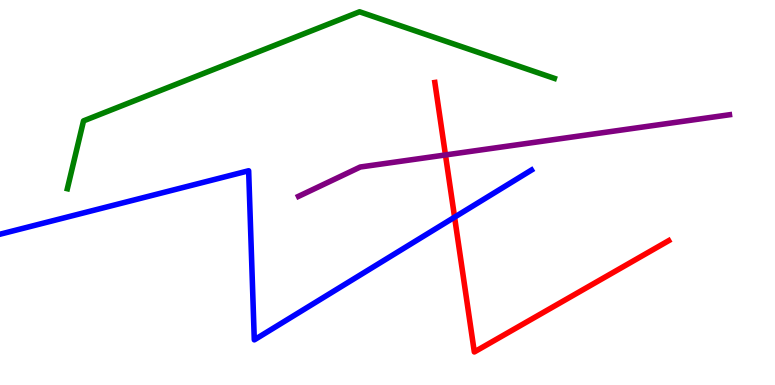[{'lines': ['blue', 'red'], 'intersections': [{'x': 5.87, 'y': 4.36}]}, {'lines': ['green', 'red'], 'intersections': []}, {'lines': ['purple', 'red'], 'intersections': [{'x': 5.75, 'y': 5.98}]}, {'lines': ['blue', 'green'], 'intersections': []}, {'lines': ['blue', 'purple'], 'intersections': []}, {'lines': ['green', 'purple'], 'intersections': []}]